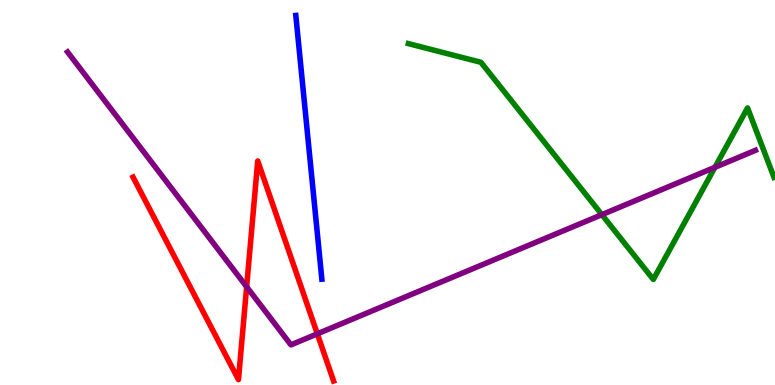[{'lines': ['blue', 'red'], 'intersections': []}, {'lines': ['green', 'red'], 'intersections': []}, {'lines': ['purple', 'red'], 'intersections': [{'x': 3.18, 'y': 2.55}, {'x': 4.09, 'y': 1.33}]}, {'lines': ['blue', 'green'], 'intersections': []}, {'lines': ['blue', 'purple'], 'intersections': []}, {'lines': ['green', 'purple'], 'intersections': [{'x': 7.77, 'y': 4.42}, {'x': 9.22, 'y': 5.65}]}]